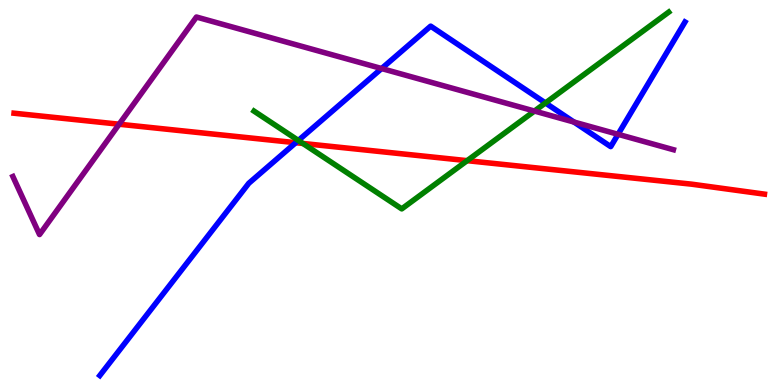[{'lines': ['blue', 'red'], 'intersections': [{'x': 3.82, 'y': 6.29}]}, {'lines': ['green', 'red'], 'intersections': [{'x': 3.91, 'y': 6.27}, {'x': 6.03, 'y': 5.83}]}, {'lines': ['purple', 'red'], 'intersections': [{'x': 1.54, 'y': 6.77}]}, {'lines': ['blue', 'green'], 'intersections': [{'x': 3.85, 'y': 6.35}, {'x': 7.04, 'y': 7.33}]}, {'lines': ['blue', 'purple'], 'intersections': [{'x': 4.92, 'y': 8.22}, {'x': 7.41, 'y': 6.83}, {'x': 7.97, 'y': 6.51}]}, {'lines': ['green', 'purple'], 'intersections': [{'x': 6.9, 'y': 7.12}]}]